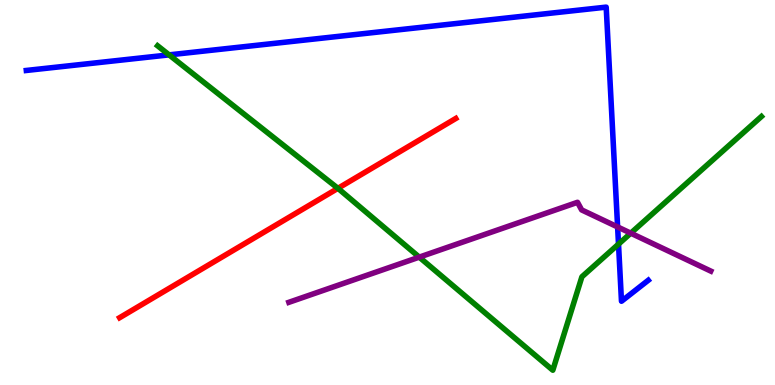[{'lines': ['blue', 'red'], 'intersections': []}, {'lines': ['green', 'red'], 'intersections': [{'x': 4.36, 'y': 5.11}]}, {'lines': ['purple', 'red'], 'intersections': []}, {'lines': ['blue', 'green'], 'intersections': [{'x': 2.18, 'y': 8.57}, {'x': 7.98, 'y': 3.66}]}, {'lines': ['blue', 'purple'], 'intersections': [{'x': 7.97, 'y': 4.11}]}, {'lines': ['green', 'purple'], 'intersections': [{'x': 5.41, 'y': 3.32}, {'x': 8.14, 'y': 3.94}]}]